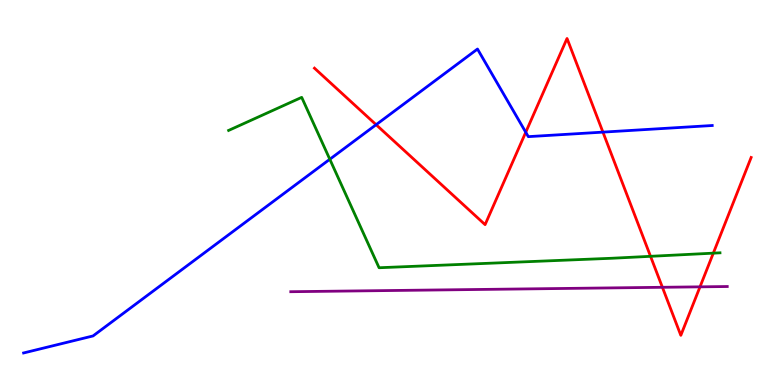[{'lines': ['blue', 'red'], 'intersections': [{'x': 4.85, 'y': 6.76}, {'x': 6.78, 'y': 6.56}, {'x': 7.78, 'y': 6.57}]}, {'lines': ['green', 'red'], 'intersections': [{'x': 8.39, 'y': 3.34}, {'x': 9.2, 'y': 3.42}]}, {'lines': ['purple', 'red'], 'intersections': [{'x': 8.55, 'y': 2.54}, {'x': 9.03, 'y': 2.55}]}, {'lines': ['blue', 'green'], 'intersections': [{'x': 4.26, 'y': 5.86}]}, {'lines': ['blue', 'purple'], 'intersections': []}, {'lines': ['green', 'purple'], 'intersections': []}]